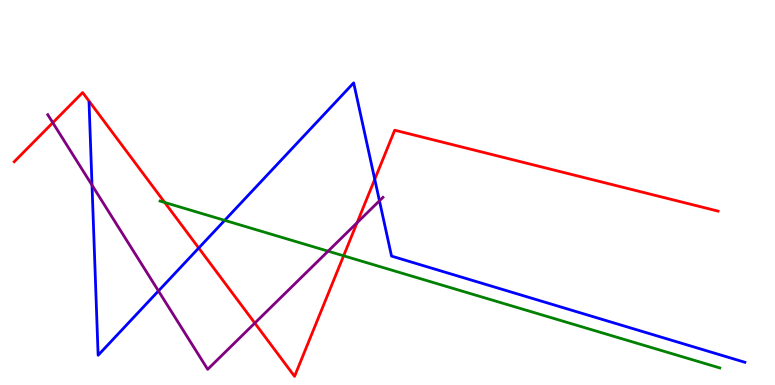[{'lines': ['blue', 'red'], 'intersections': [{'x': 2.56, 'y': 3.56}, {'x': 4.84, 'y': 5.34}]}, {'lines': ['green', 'red'], 'intersections': [{'x': 2.13, 'y': 4.74}, {'x': 4.43, 'y': 3.36}]}, {'lines': ['purple', 'red'], 'intersections': [{'x': 0.681, 'y': 6.81}, {'x': 3.29, 'y': 1.61}, {'x': 4.61, 'y': 4.21}]}, {'lines': ['blue', 'green'], 'intersections': [{'x': 2.9, 'y': 4.28}]}, {'lines': ['blue', 'purple'], 'intersections': [{'x': 1.19, 'y': 5.19}, {'x': 2.04, 'y': 2.44}, {'x': 4.9, 'y': 4.78}]}, {'lines': ['green', 'purple'], 'intersections': [{'x': 4.23, 'y': 3.48}]}]